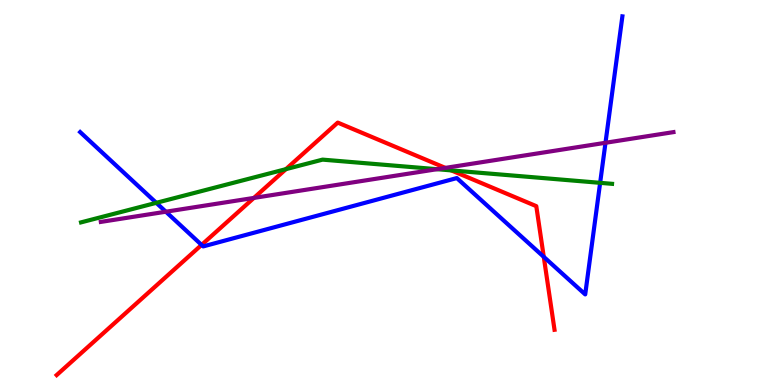[{'lines': ['blue', 'red'], 'intersections': [{'x': 2.6, 'y': 3.64}, {'x': 7.02, 'y': 3.33}]}, {'lines': ['green', 'red'], 'intersections': [{'x': 3.69, 'y': 5.61}, {'x': 5.82, 'y': 5.57}]}, {'lines': ['purple', 'red'], 'intersections': [{'x': 3.28, 'y': 4.86}, {'x': 5.75, 'y': 5.64}]}, {'lines': ['blue', 'green'], 'intersections': [{'x': 2.02, 'y': 4.73}, {'x': 7.74, 'y': 5.25}]}, {'lines': ['blue', 'purple'], 'intersections': [{'x': 2.14, 'y': 4.5}, {'x': 7.81, 'y': 6.29}]}, {'lines': ['green', 'purple'], 'intersections': [{'x': 5.64, 'y': 5.61}]}]